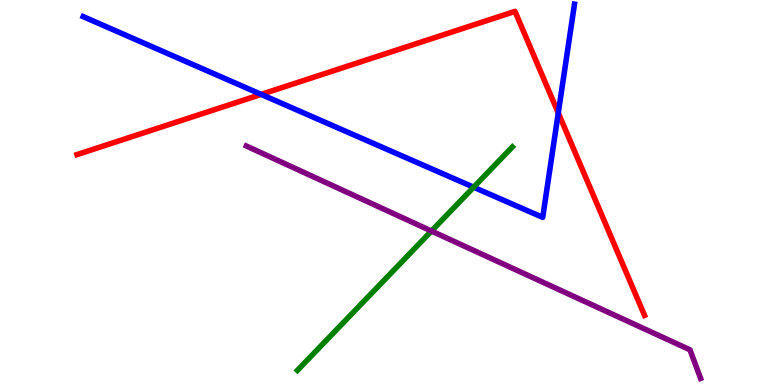[{'lines': ['blue', 'red'], 'intersections': [{'x': 3.37, 'y': 7.55}, {'x': 7.2, 'y': 7.07}]}, {'lines': ['green', 'red'], 'intersections': []}, {'lines': ['purple', 'red'], 'intersections': []}, {'lines': ['blue', 'green'], 'intersections': [{'x': 6.11, 'y': 5.14}]}, {'lines': ['blue', 'purple'], 'intersections': []}, {'lines': ['green', 'purple'], 'intersections': [{'x': 5.57, 'y': 4.0}]}]